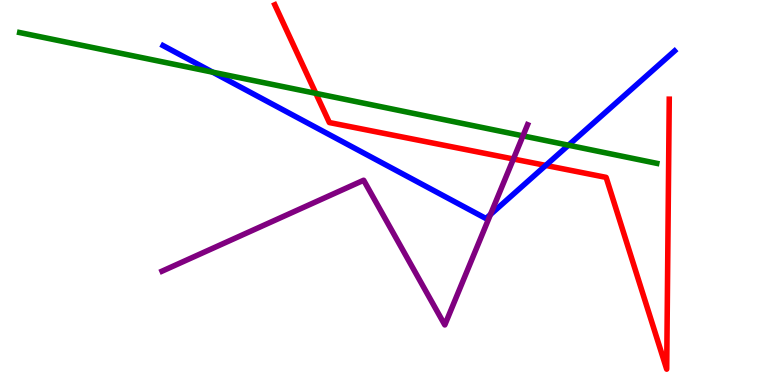[{'lines': ['blue', 'red'], 'intersections': [{'x': 7.04, 'y': 5.7}]}, {'lines': ['green', 'red'], 'intersections': [{'x': 4.08, 'y': 7.58}]}, {'lines': ['purple', 'red'], 'intersections': [{'x': 6.62, 'y': 5.87}]}, {'lines': ['blue', 'green'], 'intersections': [{'x': 2.74, 'y': 8.13}, {'x': 7.34, 'y': 6.23}]}, {'lines': ['blue', 'purple'], 'intersections': [{'x': 6.33, 'y': 4.43}]}, {'lines': ['green', 'purple'], 'intersections': [{'x': 6.75, 'y': 6.47}]}]